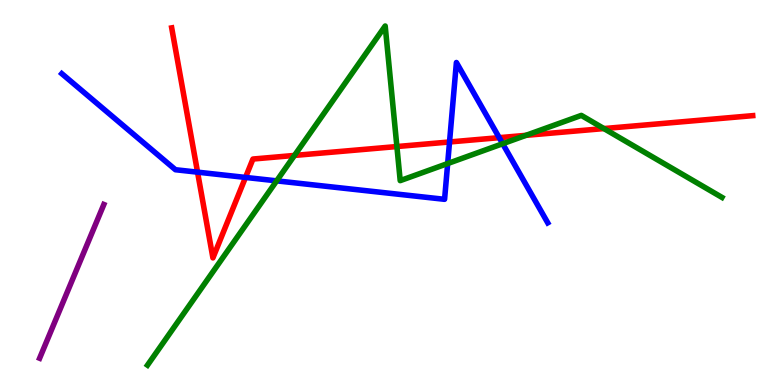[{'lines': ['blue', 'red'], 'intersections': [{'x': 2.55, 'y': 5.53}, {'x': 3.17, 'y': 5.39}, {'x': 5.8, 'y': 6.31}, {'x': 6.44, 'y': 6.42}]}, {'lines': ['green', 'red'], 'intersections': [{'x': 3.8, 'y': 5.96}, {'x': 5.12, 'y': 6.19}, {'x': 6.79, 'y': 6.48}, {'x': 7.79, 'y': 6.66}]}, {'lines': ['purple', 'red'], 'intersections': []}, {'lines': ['blue', 'green'], 'intersections': [{'x': 3.57, 'y': 5.3}, {'x': 5.78, 'y': 5.75}, {'x': 6.49, 'y': 6.27}]}, {'lines': ['blue', 'purple'], 'intersections': []}, {'lines': ['green', 'purple'], 'intersections': []}]